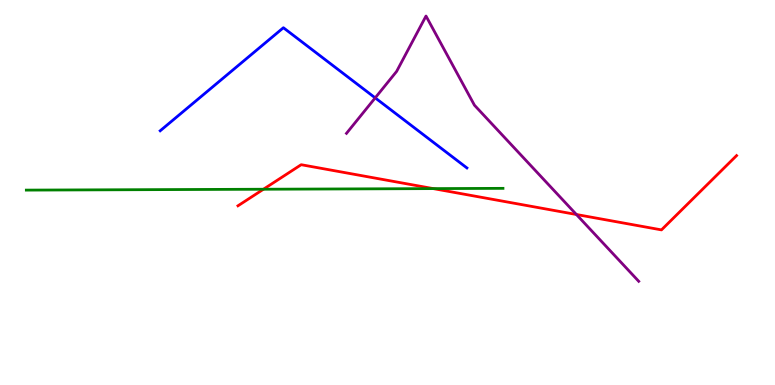[{'lines': ['blue', 'red'], 'intersections': []}, {'lines': ['green', 'red'], 'intersections': [{'x': 3.4, 'y': 5.08}, {'x': 5.59, 'y': 5.1}]}, {'lines': ['purple', 'red'], 'intersections': [{'x': 7.44, 'y': 4.43}]}, {'lines': ['blue', 'green'], 'intersections': []}, {'lines': ['blue', 'purple'], 'intersections': [{'x': 4.84, 'y': 7.46}]}, {'lines': ['green', 'purple'], 'intersections': []}]